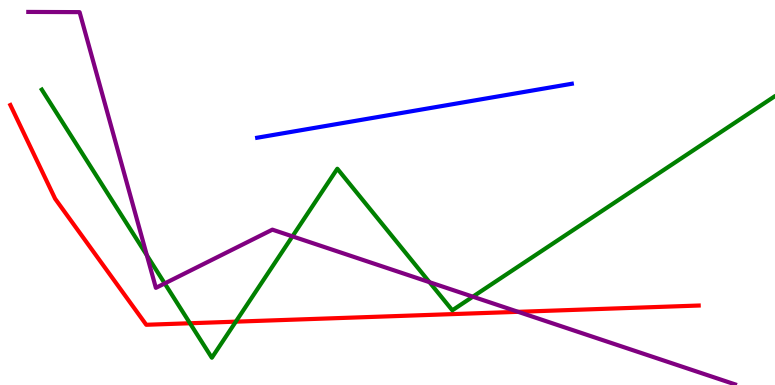[{'lines': ['blue', 'red'], 'intersections': []}, {'lines': ['green', 'red'], 'intersections': [{'x': 2.45, 'y': 1.6}, {'x': 3.04, 'y': 1.65}]}, {'lines': ['purple', 'red'], 'intersections': [{'x': 6.69, 'y': 1.9}]}, {'lines': ['blue', 'green'], 'intersections': []}, {'lines': ['blue', 'purple'], 'intersections': []}, {'lines': ['green', 'purple'], 'intersections': [{'x': 1.89, 'y': 3.37}, {'x': 2.13, 'y': 2.64}, {'x': 3.77, 'y': 3.86}, {'x': 5.54, 'y': 2.67}, {'x': 6.1, 'y': 2.29}]}]